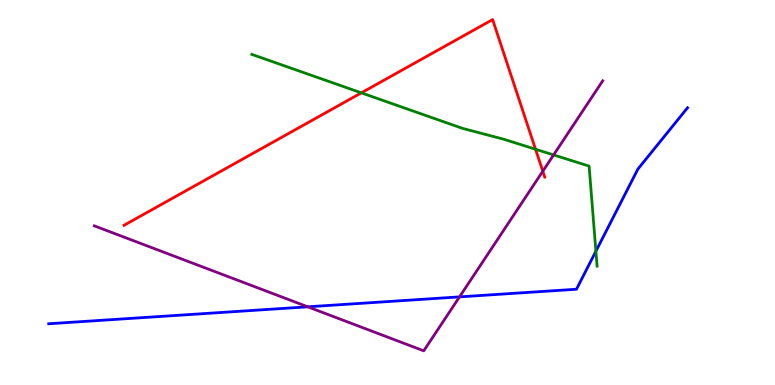[{'lines': ['blue', 'red'], 'intersections': []}, {'lines': ['green', 'red'], 'intersections': [{'x': 4.66, 'y': 7.59}, {'x': 6.91, 'y': 6.12}]}, {'lines': ['purple', 'red'], 'intersections': [{'x': 7.0, 'y': 5.55}]}, {'lines': ['blue', 'green'], 'intersections': [{'x': 7.69, 'y': 3.47}]}, {'lines': ['blue', 'purple'], 'intersections': [{'x': 3.97, 'y': 2.03}, {'x': 5.93, 'y': 2.29}]}, {'lines': ['green', 'purple'], 'intersections': [{'x': 7.14, 'y': 5.98}]}]